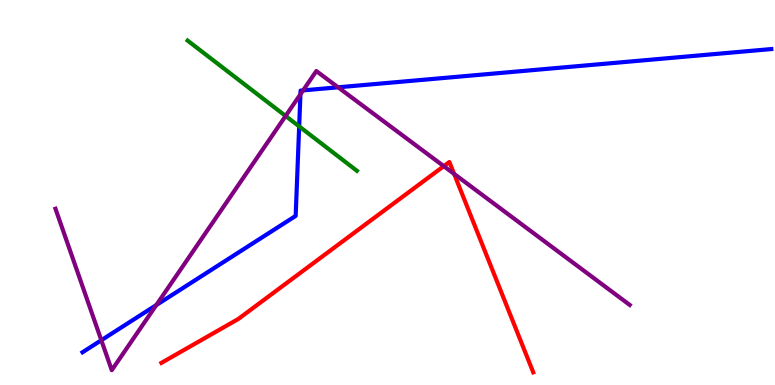[{'lines': ['blue', 'red'], 'intersections': []}, {'lines': ['green', 'red'], 'intersections': []}, {'lines': ['purple', 'red'], 'intersections': [{'x': 5.73, 'y': 5.68}, {'x': 5.86, 'y': 5.48}]}, {'lines': ['blue', 'green'], 'intersections': [{'x': 3.86, 'y': 6.72}]}, {'lines': ['blue', 'purple'], 'intersections': [{'x': 1.31, 'y': 1.16}, {'x': 2.02, 'y': 2.08}, {'x': 3.88, 'y': 7.55}, {'x': 3.91, 'y': 7.65}, {'x': 4.36, 'y': 7.73}]}, {'lines': ['green', 'purple'], 'intersections': [{'x': 3.69, 'y': 6.99}]}]